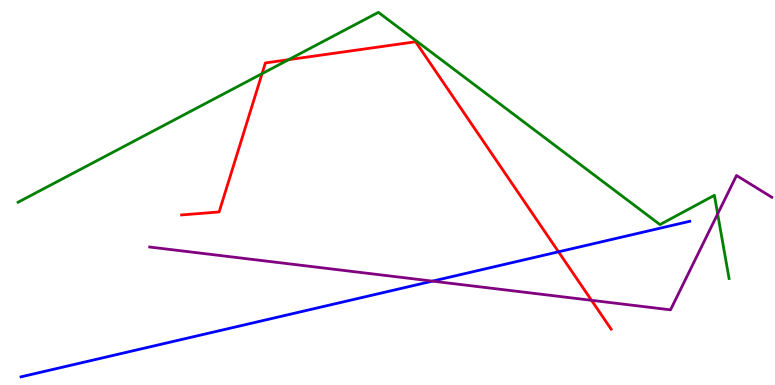[{'lines': ['blue', 'red'], 'intersections': [{'x': 7.21, 'y': 3.46}]}, {'lines': ['green', 'red'], 'intersections': [{'x': 3.38, 'y': 8.09}, {'x': 3.72, 'y': 8.45}]}, {'lines': ['purple', 'red'], 'intersections': [{'x': 7.63, 'y': 2.2}]}, {'lines': ['blue', 'green'], 'intersections': []}, {'lines': ['blue', 'purple'], 'intersections': [{'x': 5.58, 'y': 2.7}]}, {'lines': ['green', 'purple'], 'intersections': [{'x': 9.26, 'y': 4.44}]}]